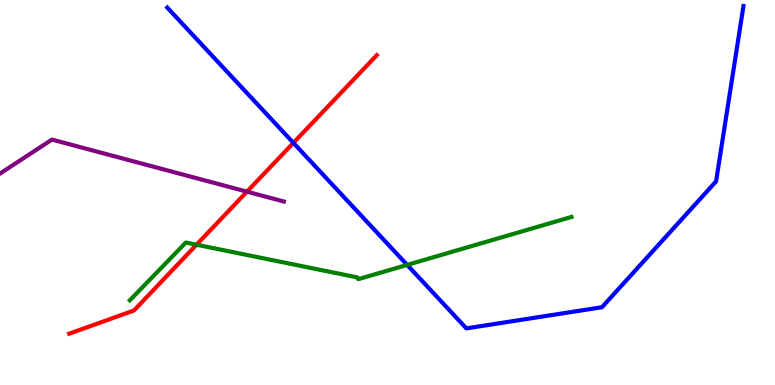[{'lines': ['blue', 'red'], 'intersections': [{'x': 3.79, 'y': 6.29}]}, {'lines': ['green', 'red'], 'intersections': [{'x': 2.54, 'y': 3.64}]}, {'lines': ['purple', 'red'], 'intersections': [{'x': 3.19, 'y': 5.02}]}, {'lines': ['blue', 'green'], 'intersections': [{'x': 5.25, 'y': 3.12}]}, {'lines': ['blue', 'purple'], 'intersections': []}, {'lines': ['green', 'purple'], 'intersections': []}]